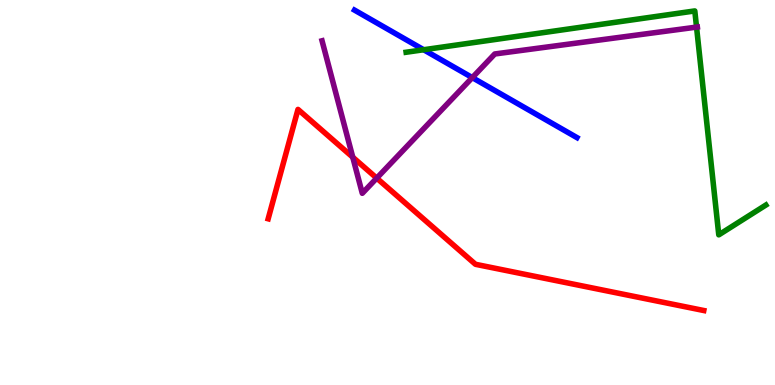[{'lines': ['blue', 'red'], 'intersections': []}, {'lines': ['green', 'red'], 'intersections': []}, {'lines': ['purple', 'red'], 'intersections': [{'x': 4.55, 'y': 5.92}, {'x': 4.86, 'y': 5.37}]}, {'lines': ['blue', 'green'], 'intersections': [{'x': 5.47, 'y': 8.71}]}, {'lines': ['blue', 'purple'], 'intersections': [{'x': 6.09, 'y': 7.98}]}, {'lines': ['green', 'purple'], 'intersections': [{'x': 8.99, 'y': 9.3}]}]